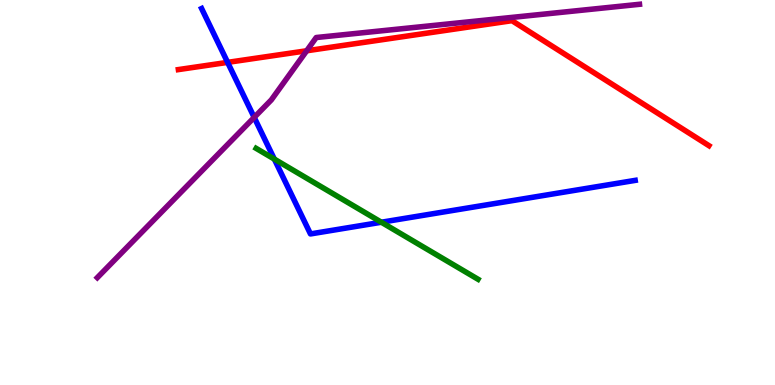[{'lines': ['blue', 'red'], 'intersections': [{'x': 2.94, 'y': 8.38}]}, {'lines': ['green', 'red'], 'intersections': []}, {'lines': ['purple', 'red'], 'intersections': [{'x': 3.96, 'y': 8.68}]}, {'lines': ['blue', 'green'], 'intersections': [{'x': 3.54, 'y': 5.87}, {'x': 4.92, 'y': 4.23}]}, {'lines': ['blue', 'purple'], 'intersections': [{'x': 3.28, 'y': 6.95}]}, {'lines': ['green', 'purple'], 'intersections': []}]